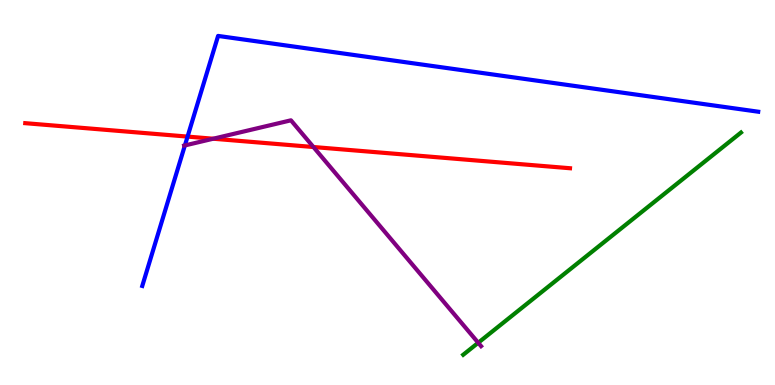[{'lines': ['blue', 'red'], 'intersections': [{'x': 2.42, 'y': 6.45}]}, {'lines': ['green', 'red'], 'intersections': []}, {'lines': ['purple', 'red'], 'intersections': [{'x': 2.75, 'y': 6.4}, {'x': 4.04, 'y': 6.18}]}, {'lines': ['blue', 'green'], 'intersections': []}, {'lines': ['blue', 'purple'], 'intersections': [{'x': 2.39, 'y': 6.22}]}, {'lines': ['green', 'purple'], 'intersections': [{'x': 6.17, 'y': 1.1}]}]